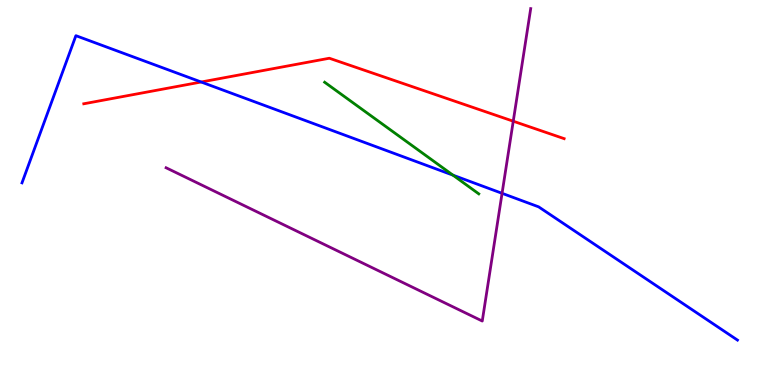[{'lines': ['blue', 'red'], 'intersections': [{'x': 2.6, 'y': 7.87}]}, {'lines': ['green', 'red'], 'intersections': []}, {'lines': ['purple', 'red'], 'intersections': [{'x': 6.62, 'y': 6.85}]}, {'lines': ['blue', 'green'], 'intersections': [{'x': 5.84, 'y': 5.45}]}, {'lines': ['blue', 'purple'], 'intersections': [{'x': 6.48, 'y': 4.98}]}, {'lines': ['green', 'purple'], 'intersections': []}]